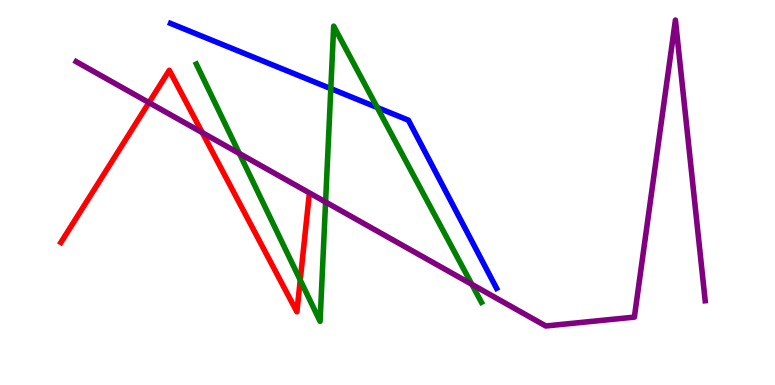[{'lines': ['blue', 'red'], 'intersections': []}, {'lines': ['green', 'red'], 'intersections': [{'x': 3.87, 'y': 2.73}]}, {'lines': ['purple', 'red'], 'intersections': [{'x': 1.92, 'y': 7.33}, {'x': 2.61, 'y': 6.56}]}, {'lines': ['blue', 'green'], 'intersections': [{'x': 4.27, 'y': 7.7}, {'x': 4.87, 'y': 7.21}]}, {'lines': ['blue', 'purple'], 'intersections': []}, {'lines': ['green', 'purple'], 'intersections': [{'x': 3.09, 'y': 6.01}, {'x': 4.2, 'y': 4.75}, {'x': 6.09, 'y': 2.61}]}]